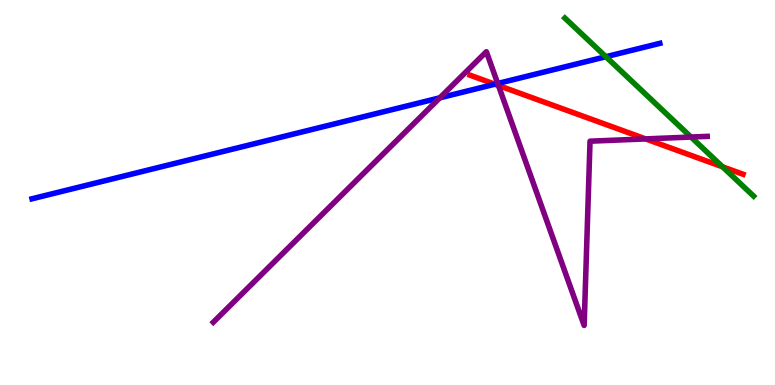[{'lines': ['blue', 'red'], 'intersections': [{'x': 6.39, 'y': 7.81}]}, {'lines': ['green', 'red'], 'intersections': [{'x': 9.32, 'y': 5.67}]}, {'lines': ['purple', 'red'], 'intersections': [{'x': 6.43, 'y': 7.78}, {'x': 8.33, 'y': 6.39}]}, {'lines': ['blue', 'green'], 'intersections': [{'x': 7.82, 'y': 8.53}]}, {'lines': ['blue', 'purple'], 'intersections': [{'x': 5.68, 'y': 7.46}, {'x': 6.42, 'y': 7.83}]}, {'lines': ['green', 'purple'], 'intersections': [{'x': 8.92, 'y': 6.44}]}]